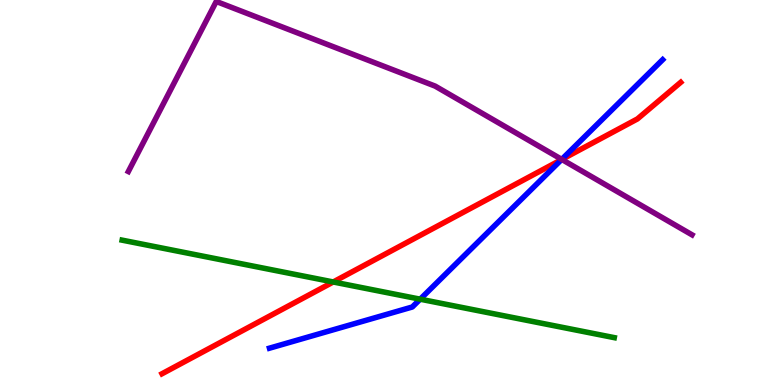[{'lines': ['blue', 'red'], 'intersections': [{'x': 7.24, 'y': 5.85}]}, {'lines': ['green', 'red'], 'intersections': [{'x': 4.3, 'y': 2.68}]}, {'lines': ['purple', 'red'], 'intersections': [{'x': 7.25, 'y': 5.86}]}, {'lines': ['blue', 'green'], 'intersections': [{'x': 5.42, 'y': 2.23}]}, {'lines': ['blue', 'purple'], 'intersections': [{'x': 7.25, 'y': 5.86}]}, {'lines': ['green', 'purple'], 'intersections': []}]